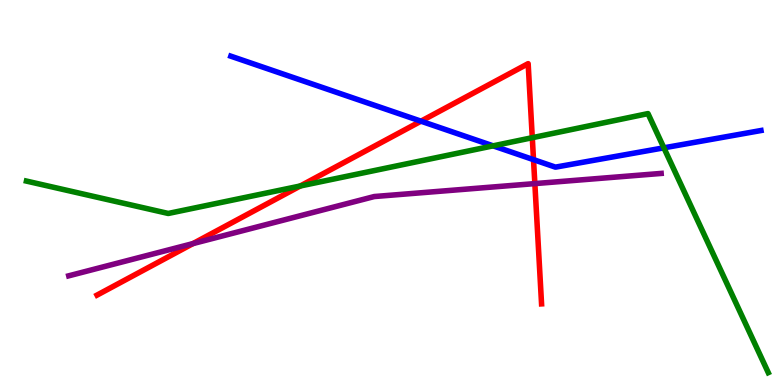[{'lines': ['blue', 'red'], 'intersections': [{'x': 5.43, 'y': 6.85}, {'x': 6.88, 'y': 5.85}]}, {'lines': ['green', 'red'], 'intersections': [{'x': 3.87, 'y': 5.17}, {'x': 6.87, 'y': 6.42}]}, {'lines': ['purple', 'red'], 'intersections': [{'x': 2.49, 'y': 3.67}, {'x': 6.9, 'y': 5.23}]}, {'lines': ['blue', 'green'], 'intersections': [{'x': 6.36, 'y': 6.21}, {'x': 8.57, 'y': 6.16}]}, {'lines': ['blue', 'purple'], 'intersections': []}, {'lines': ['green', 'purple'], 'intersections': []}]